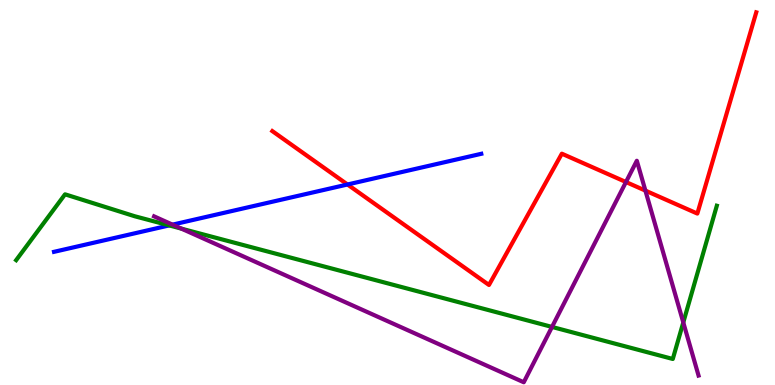[{'lines': ['blue', 'red'], 'intersections': [{'x': 4.48, 'y': 5.21}]}, {'lines': ['green', 'red'], 'intersections': []}, {'lines': ['purple', 'red'], 'intersections': [{'x': 8.08, 'y': 5.27}, {'x': 8.33, 'y': 5.05}]}, {'lines': ['blue', 'green'], 'intersections': [{'x': 2.18, 'y': 4.15}]}, {'lines': ['blue', 'purple'], 'intersections': [{'x': 2.23, 'y': 4.17}]}, {'lines': ['green', 'purple'], 'intersections': [{'x': 2.34, 'y': 4.06}, {'x': 7.12, 'y': 1.51}, {'x': 8.82, 'y': 1.62}]}]